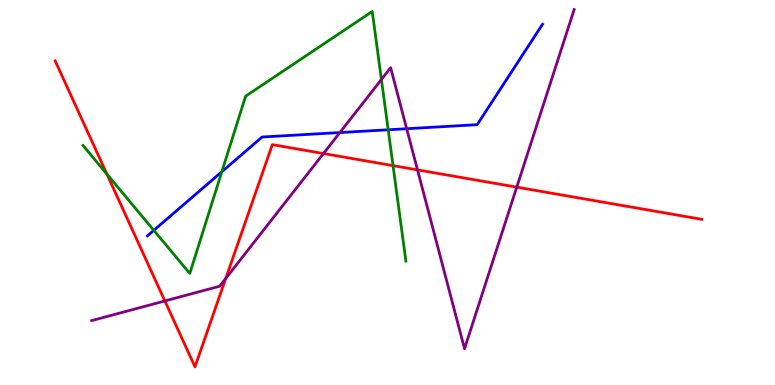[{'lines': ['blue', 'red'], 'intersections': []}, {'lines': ['green', 'red'], 'intersections': [{'x': 1.38, 'y': 5.48}, {'x': 5.07, 'y': 5.7}]}, {'lines': ['purple', 'red'], 'intersections': [{'x': 2.13, 'y': 2.18}, {'x': 2.91, 'y': 2.77}, {'x': 4.17, 'y': 6.01}, {'x': 5.39, 'y': 5.59}, {'x': 6.67, 'y': 5.14}]}, {'lines': ['blue', 'green'], 'intersections': [{'x': 1.98, 'y': 4.02}, {'x': 2.86, 'y': 5.54}, {'x': 5.01, 'y': 6.63}]}, {'lines': ['blue', 'purple'], 'intersections': [{'x': 4.39, 'y': 6.56}, {'x': 5.25, 'y': 6.66}]}, {'lines': ['green', 'purple'], 'intersections': [{'x': 4.92, 'y': 7.94}]}]